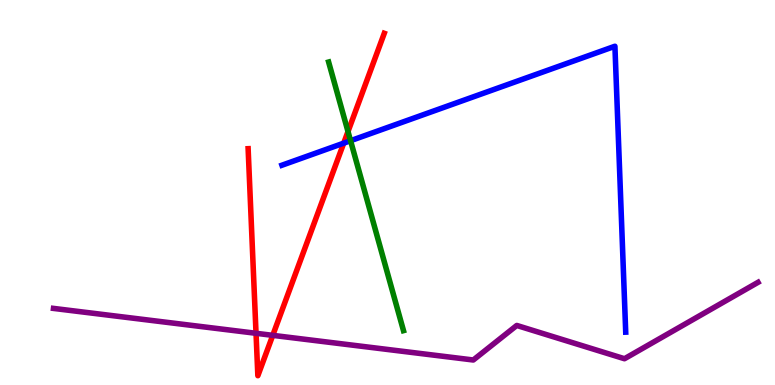[{'lines': ['blue', 'red'], 'intersections': [{'x': 4.44, 'y': 6.28}]}, {'lines': ['green', 'red'], 'intersections': [{'x': 4.49, 'y': 6.58}]}, {'lines': ['purple', 'red'], 'intersections': [{'x': 3.3, 'y': 1.34}, {'x': 3.52, 'y': 1.29}]}, {'lines': ['blue', 'green'], 'intersections': [{'x': 4.52, 'y': 6.35}]}, {'lines': ['blue', 'purple'], 'intersections': []}, {'lines': ['green', 'purple'], 'intersections': []}]